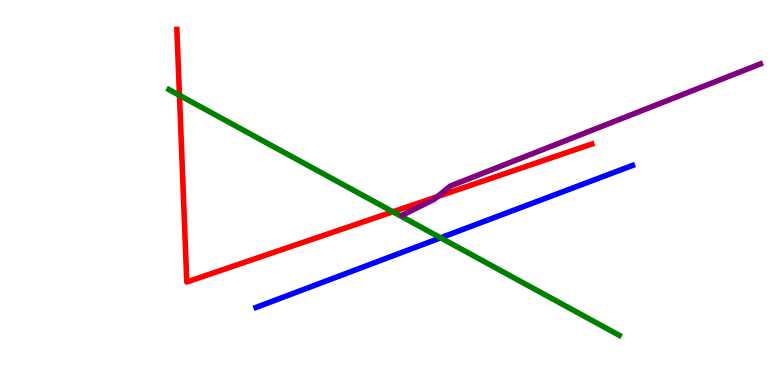[{'lines': ['blue', 'red'], 'intersections': []}, {'lines': ['green', 'red'], 'intersections': [{'x': 2.32, 'y': 7.52}, {'x': 5.07, 'y': 4.5}]}, {'lines': ['purple', 'red'], 'intersections': [{'x': 5.65, 'y': 4.89}]}, {'lines': ['blue', 'green'], 'intersections': [{'x': 5.69, 'y': 3.82}]}, {'lines': ['blue', 'purple'], 'intersections': []}, {'lines': ['green', 'purple'], 'intersections': []}]